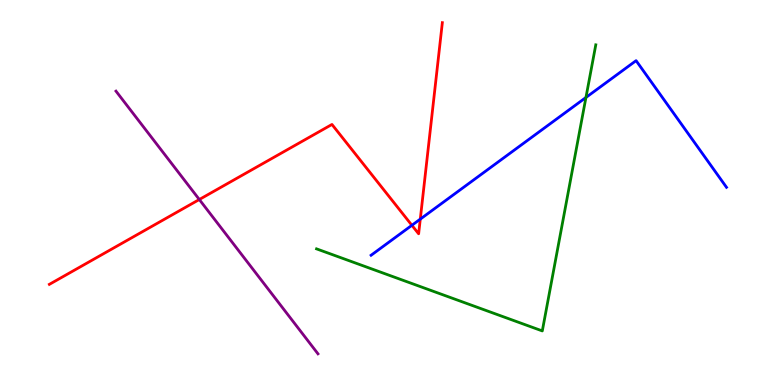[{'lines': ['blue', 'red'], 'intersections': [{'x': 5.31, 'y': 4.15}, {'x': 5.42, 'y': 4.31}]}, {'lines': ['green', 'red'], 'intersections': []}, {'lines': ['purple', 'red'], 'intersections': [{'x': 2.57, 'y': 4.82}]}, {'lines': ['blue', 'green'], 'intersections': [{'x': 7.56, 'y': 7.47}]}, {'lines': ['blue', 'purple'], 'intersections': []}, {'lines': ['green', 'purple'], 'intersections': []}]